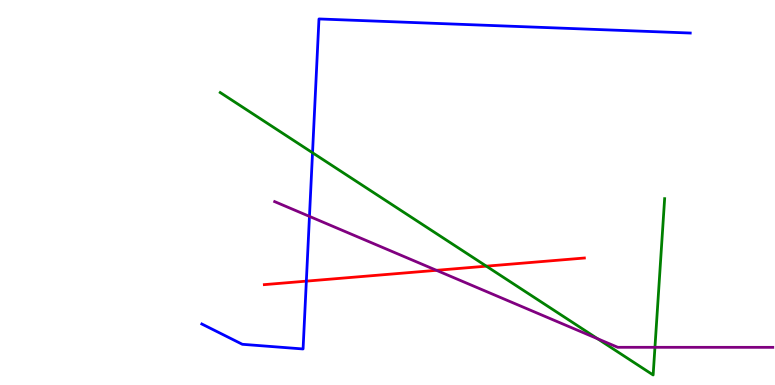[{'lines': ['blue', 'red'], 'intersections': [{'x': 3.95, 'y': 2.7}]}, {'lines': ['green', 'red'], 'intersections': [{'x': 6.28, 'y': 3.09}]}, {'lines': ['purple', 'red'], 'intersections': [{'x': 5.63, 'y': 2.98}]}, {'lines': ['blue', 'green'], 'intersections': [{'x': 4.03, 'y': 6.03}]}, {'lines': ['blue', 'purple'], 'intersections': [{'x': 3.99, 'y': 4.38}]}, {'lines': ['green', 'purple'], 'intersections': [{'x': 7.71, 'y': 1.2}, {'x': 8.45, 'y': 0.979}]}]